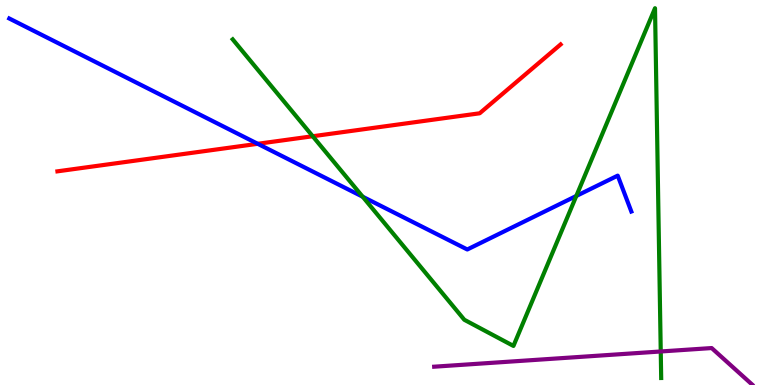[{'lines': ['blue', 'red'], 'intersections': [{'x': 3.33, 'y': 6.26}]}, {'lines': ['green', 'red'], 'intersections': [{'x': 4.04, 'y': 6.46}]}, {'lines': ['purple', 'red'], 'intersections': []}, {'lines': ['blue', 'green'], 'intersections': [{'x': 4.68, 'y': 4.89}, {'x': 7.44, 'y': 4.91}]}, {'lines': ['blue', 'purple'], 'intersections': []}, {'lines': ['green', 'purple'], 'intersections': [{'x': 8.53, 'y': 0.871}]}]